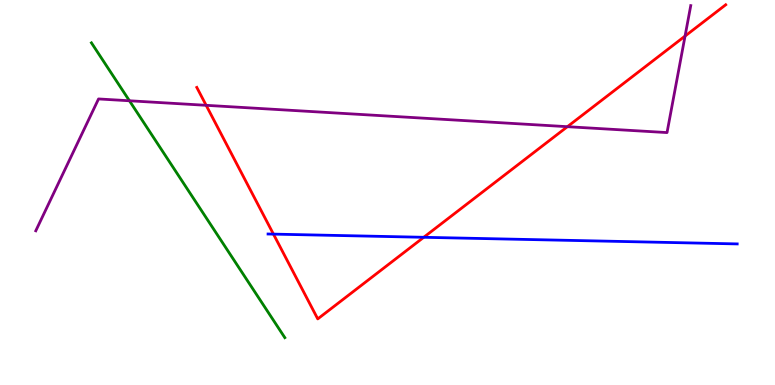[{'lines': ['blue', 'red'], 'intersections': [{'x': 3.53, 'y': 3.92}, {'x': 5.47, 'y': 3.84}]}, {'lines': ['green', 'red'], 'intersections': []}, {'lines': ['purple', 'red'], 'intersections': [{'x': 2.66, 'y': 7.26}, {'x': 7.32, 'y': 6.71}, {'x': 8.84, 'y': 9.06}]}, {'lines': ['blue', 'green'], 'intersections': []}, {'lines': ['blue', 'purple'], 'intersections': []}, {'lines': ['green', 'purple'], 'intersections': [{'x': 1.67, 'y': 7.38}]}]